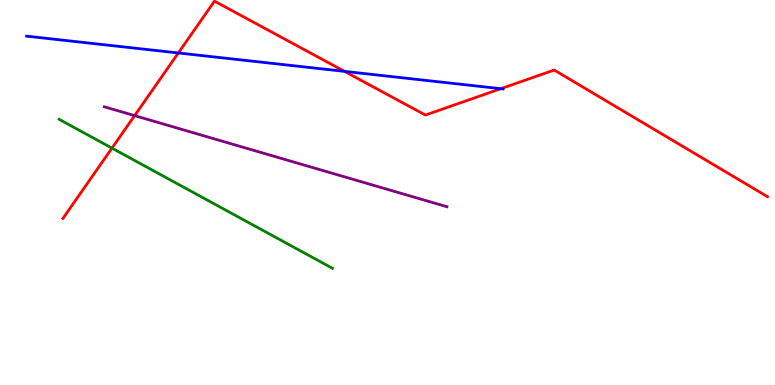[{'lines': ['blue', 'red'], 'intersections': [{'x': 2.3, 'y': 8.62}, {'x': 4.45, 'y': 8.15}, {'x': 6.46, 'y': 7.7}]}, {'lines': ['green', 'red'], 'intersections': [{'x': 1.44, 'y': 6.15}]}, {'lines': ['purple', 'red'], 'intersections': [{'x': 1.74, 'y': 7.0}]}, {'lines': ['blue', 'green'], 'intersections': []}, {'lines': ['blue', 'purple'], 'intersections': []}, {'lines': ['green', 'purple'], 'intersections': []}]